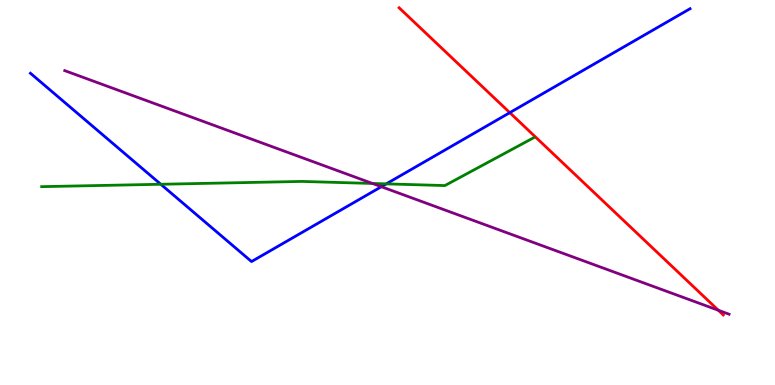[{'lines': ['blue', 'red'], 'intersections': [{'x': 6.58, 'y': 7.07}]}, {'lines': ['green', 'red'], 'intersections': []}, {'lines': ['purple', 'red'], 'intersections': [{'x': 9.27, 'y': 1.94}]}, {'lines': ['blue', 'green'], 'intersections': [{'x': 2.07, 'y': 5.21}, {'x': 4.98, 'y': 5.22}]}, {'lines': ['blue', 'purple'], 'intersections': [{'x': 4.92, 'y': 5.15}]}, {'lines': ['green', 'purple'], 'intersections': [{'x': 4.81, 'y': 5.23}]}]